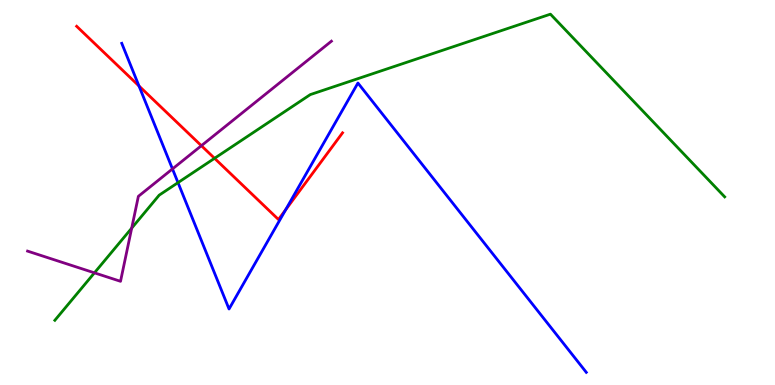[{'lines': ['blue', 'red'], 'intersections': [{'x': 1.79, 'y': 7.77}, {'x': 3.69, 'y': 4.55}]}, {'lines': ['green', 'red'], 'intersections': [{'x': 2.77, 'y': 5.89}]}, {'lines': ['purple', 'red'], 'intersections': [{'x': 2.6, 'y': 6.22}]}, {'lines': ['blue', 'green'], 'intersections': [{'x': 2.3, 'y': 5.26}]}, {'lines': ['blue', 'purple'], 'intersections': [{'x': 2.23, 'y': 5.61}]}, {'lines': ['green', 'purple'], 'intersections': [{'x': 1.22, 'y': 2.91}, {'x': 1.7, 'y': 4.07}]}]